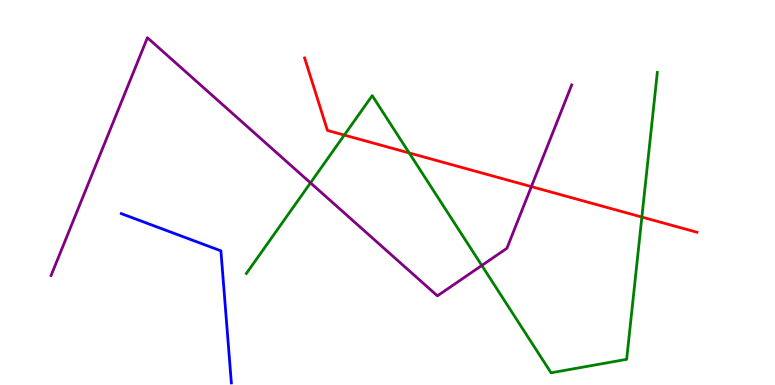[{'lines': ['blue', 'red'], 'intersections': []}, {'lines': ['green', 'red'], 'intersections': [{'x': 4.44, 'y': 6.49}, {'x': 5.28, 'y': 6.03}, {'x': 8.28, 'y': 4.36}]}, {'lines': ['purple', 'red'], 'intersections': [{'x': 6.86, 'y': 5.15}]}, {'lines': ['blue', 'green'], 'intersections': []}, {'lines': ['blue', 'purple'], 'intersections': []}, {'lines': ['green', 'purple'], 'intersections': [{'x': 4.01, 'y': 5.25}, {'x': 6.22, 'y': 3.1}]}]